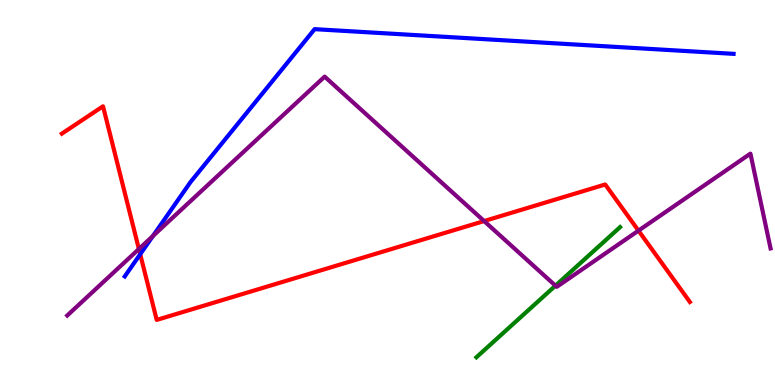[{'lines': ['blue', 'red'], 'intersections': [{'x': 1.81, 'y': 3.4}]}, {'lines': ['green', 'red'], 'intersections': []}, {'lines': ['purple', 'red'], 'intersections': [{'x': 1.79, 'y': 3.53}, {'x': 6.25, 'y': 4.26}, {'x': 8.24, 'y': 4.01}]}, {'lines': ['blue', 'green'], 'intersections': []}, {'lines': ['blue', 'purple'], 'intersections': [{'x': 1.97, 'y': 3.87}]}, {'lines': ['green', 'purple'], 'intersections': [{'x': 7.17, 'y': 2.58}]}]